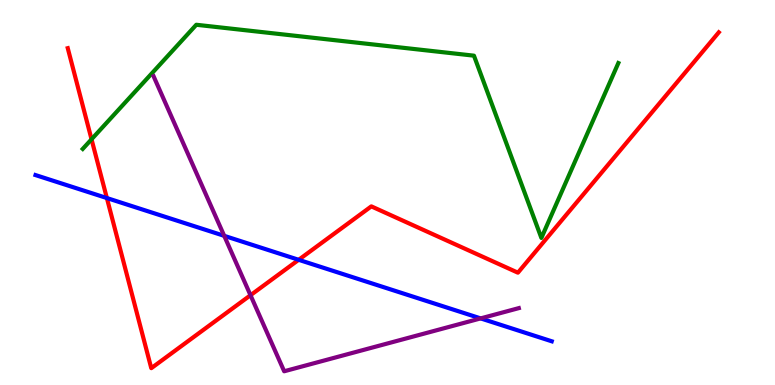[{'lines': ['blue', 'red'], 'intersections': [{'x': 1.38, 'y': 4.86}, {'x': 3.85, 'y': 3.25}]}, {'lines': ['green', 'red'], 'intersections': [{'x': 1.18, 'y': 6.38}]}, {'lines': ['purple', 'red'], 'intersections': [{'x': 3.23, 'y': 2.33}]}, {'lines': ['blue', 'green'], 'intersections': []}, {'lines': ['blue', 'purple'], 'intersections': [{'x': 2.89, 'y': 3.87}, {'x': 6.2, 'y': 1.73}]}, {'lines': ['green', 'purple'], 'intersections': []}]